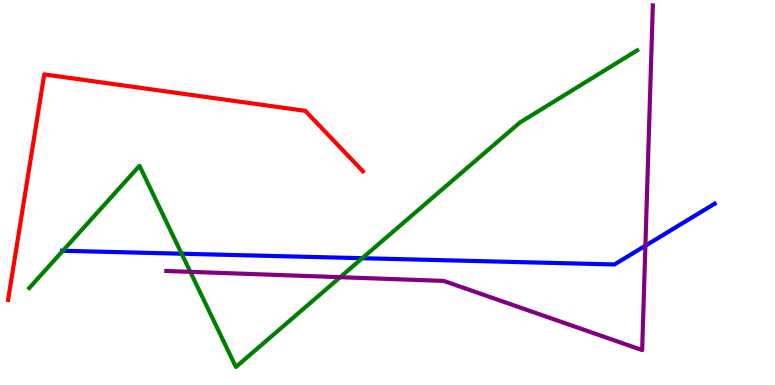[{'lines': ['blue', 'red'], 'intersections': []}, {'lines': ['green', 'red'], 'intersections': []}, {'lines': ['purple', 'red'], 'intersections': []}, {'lines': ['blue', 'green'], 'intersections': [{'x': 0.811, 'y': 3.49}, {'x': 2.34, 'y': 3.41}, {'x': 4.67, 'y': 3.29}]}, {'lines': ['blue', 'purple'], 'intersections': [{'x': 8.33, 'y': 3.62}]}, {'lines': ['green', 'purple'], 'intersections': [{'x': 2.46, 'y': 2.94}, {'x': 4.39, 'y': 2.8}]}]